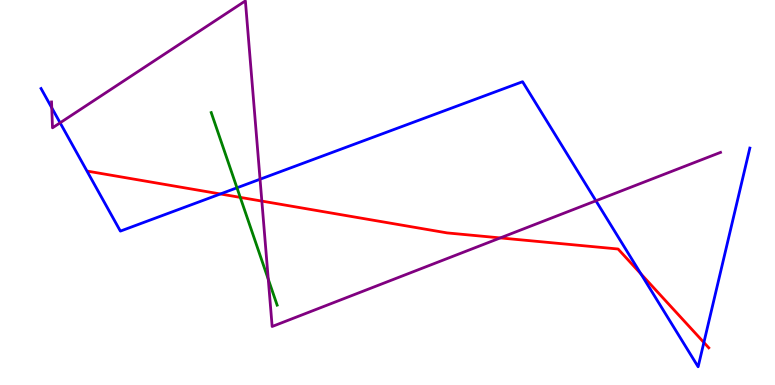[{'lines': ['blue', 'red'], 'intersections': [{'x': 2.84, 'y': 4.96}, {'x': 8.27, 'y': 2.89}, {'x': 9.08, 'y': 1.1}]}, {'lines': ['green', 'red'], 'intersections': [{'x': 3.1, 'y': 4.87}]}, {'lines': ['purple', 'red'], 'intersections': [{'x': 3.38, 'y': 4.78}, {'x': 6.46, 'y': 3.82}]}, {'lines': ['blue', 'green'], 'intersections': [{'x': 3.06, 'y': 5.12}]}, {'lines': ['blue', 'purple'], 'intersections': [{'x': 0.668, 'y': 7.2}, {'x': 0.776, 'y': 6.81}, {'x': 3.36, 'y': 5.34}, {'x': 7.69, 'y': 4.78}]}, {'lines': ['green', 'purple'], 'intersections': [{'x': 3.46, 'y': 2.75}]}]